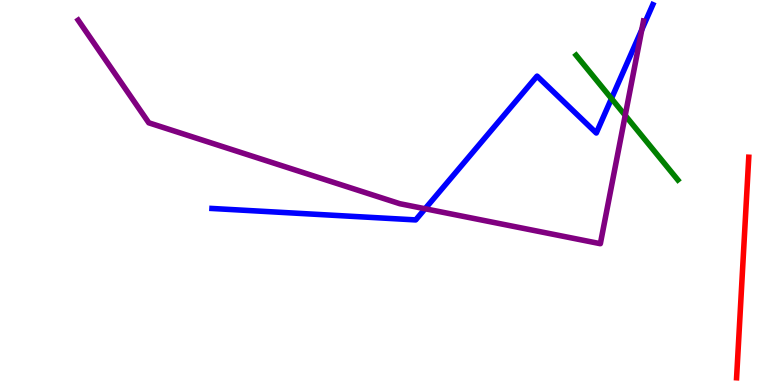[{'lines': ['blue', 'red'], 'intersections': []}, {'lines': ['green', 'red'], 'intersections': []}, {'lines': ['purple', 'red'], 'intersections': []}, {'lines': ['blue', 'green'], 'intersections': [{'x': 7.89, 'y': 7.44}]}, {'lines': ['blue', 'purple'], 'intersections': [{'x': 5.49, 'y': 4.58}, {'x': 8.28, 'y': 9.23}]}, {'lines': ['green', 'purple'], 'intersections': [{'x': 8.07, 'y': 7.0}]}]